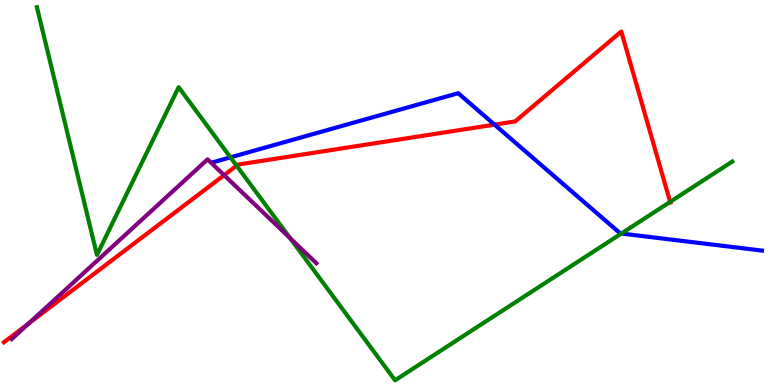[{'lines': ['blue', 'red'], 'intersections': [{'x': 6.38, 'y': 6.76}]}, {'lines': ['green', 'red'], 'intersections': [{'x': 3.05, 'y': 5.7}, {'x': 8.65, 'y': 4.76}]}, {'lines': ['purple', 'red'], 'intersections': [{'x': 0.372, 'y': 1.6}, {'x': 2.89, 'y': 5.45}]}, {'lines': ['blue', 'green'], 'intersections': [{'x': 2.97, 'y': 5.91}, {'x': 8.02, 'y': 3.93}]}, {'lines': ['blue', 'purple'], 'intersections': []}, {'lines': ['green', 'purple'], 'intersections': [{'x': 3.74, 'y': 3.81}]}]